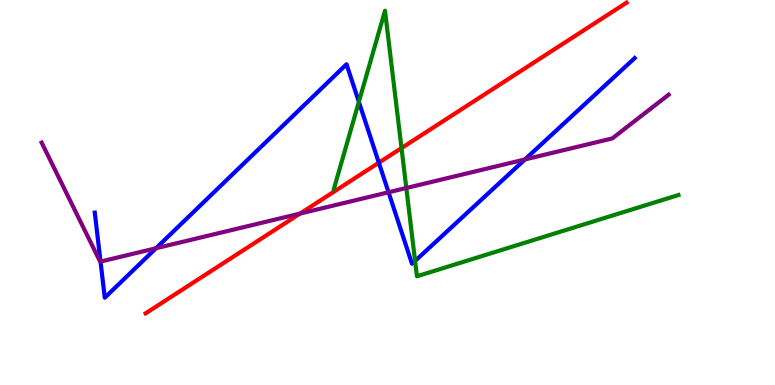[{'lines': ['blue', 'red'], 'intersections': [{'x': 4.89, 'y': 5.77}]}, {'lines': ['green', 'red'], 'intersections': [{'x': 5.18, 'y': 6.15}]}, {'lines': ['purple', 'red'], 'intersections': [{'x': 3.87, 'y': 4.45}]}, {'lines': ['blue', 'green'], 'intersections': [{'x': 4.63, 'y': 7.35}, {'x': 5.36, 'y': 3.22}]}, {'lines': ['blue', 'purple'], 'intersections': [{'x': 1.3, 'y': 3.21}, {'x': 2.01, 'y': 3.55}, {'x': 5.01, 'y': 5.01}, {'x': 6.77, 'y': 5.86}]}, {'lines': ['green', 'purple'], 'intersections': [{'x': 5.24, 'y': 5.12}]}]